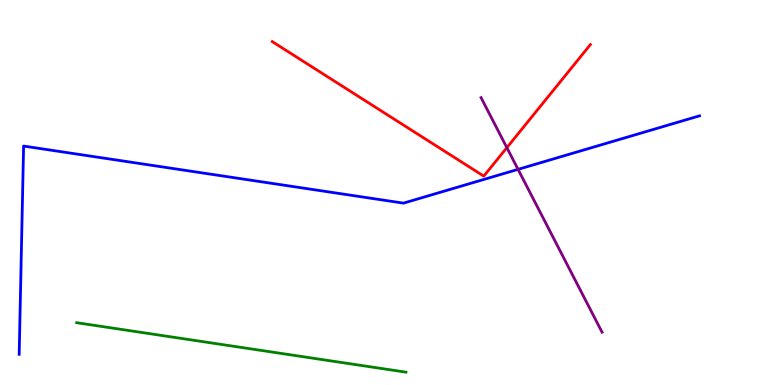[{'lines': ['blue', 'red'], 'intersections': []}, {'lines': ['green', 'red'], 'intersections': []}, {'lines': ['purple', 'red'], 'intersections': [{'x': 6.54, 'y': 6.16}]}, {'lines': ['blue', 'green'], 'intersections': []}, {'lines': ['blue', 'purple'], 'intersections': [{'x': 6.68, 'y': 5.6}]}, {'lines': ['green', 'purple'], 'intersections': []}]